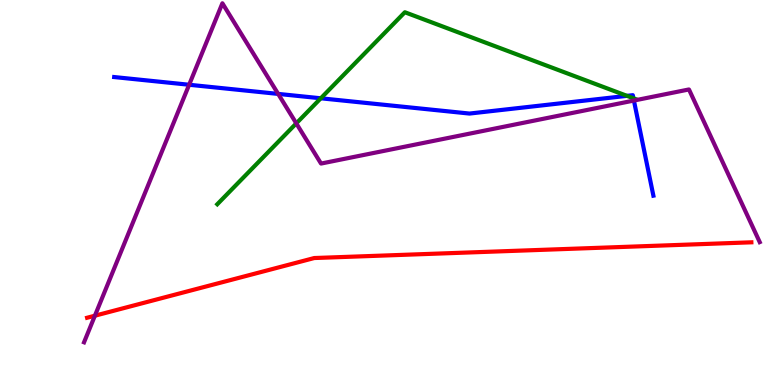[{'lines': ['blue', 'red'], 'intersections': []}, {'lines': ['green', 'red'], 'intersections': []}, {'lines': ['purple', 'red'], 'intersections': [{'x': 1.22, 'y': 1.8}]}, {'lines': ['blue', 'green'], 'intersections': [{'x': 4.14, 'y': 7.45}, {'x': 8.09, 'y': 7.51}, {'x': 8.17, 'y': 7.45}]}, {'lines': ['blue', 'purple'], 'intersections': [{'x': 2.44, 'y': 7.8}, {'x': 3.59, 'y': 7.56}, {'x': 8.18, 'y': 7.39}]}, {'lines': ['green', 'purple'], 'intersections': [{'x': 3.82, 'y': 6.8}]}]